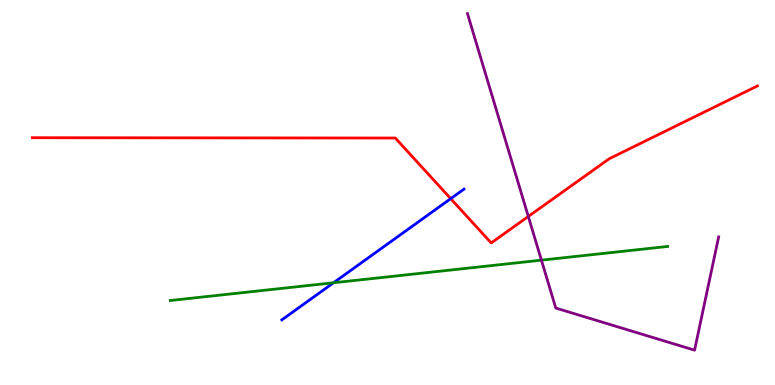[{'lines': ['blue', 'red'], 'intersections': [{'x': 5.82, 'y': 4.84}]}, {'lines': ['green', 'red'], 'intersections': []}, {'lines': ['purple', 'red'], 'intersections': [{'x': 6.82, 'y': 4.38}]}, {'lines': ['blue', 'green'], 'intersections': [{'x': 4.3, 'y': 2.66}]}, {'lines': ['blue', 'purple'], 'intersections': []}, {'lines': ['green', 'purple'], 'intersections': [{'x': 6.99, 'y': 3.24}]}]